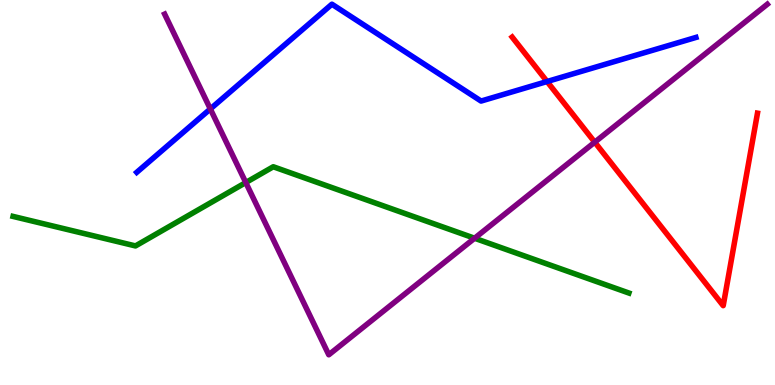[{'lines': ['blue', 'red'], 'intersections': [{'x': 7.06, 'y': 7.88}]}, {'lines': ['green', 'red'], 'intersections': []}, {'lines': ['purple', 'red'], 'intersections': [{'x': 7.67, 'y': 6.31}]}, {'lines': ['blue', 'green'], 'intersections': []}, {'lines': ['blue', 'purple'], 'intersections': [{'x': 2.71, 'y': 7.17}]}, {'lines': ['green', 'purple'], 'intersections': [{'x': 3.17, 'y': 5.26}, {'x': 6.12, 'y': 3.81}]}]